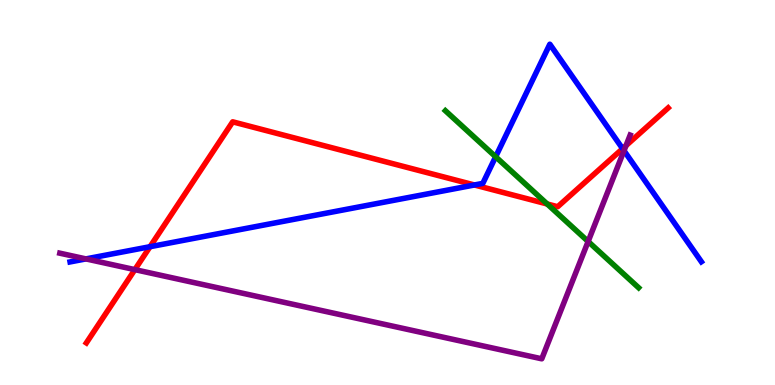[{'lines': ['blue', 'red'], 'intersections': [{'x': 1.94, 'y': 3.59}, {'x': 6.12, 'y': 5.2}, {'x': 8.03, 'y': 6.14}]}, {'lines': ['green', 'red'], 'intersections': [{'x': 7.06, 'y': 4.7}]}, {'lines': ['purple', 'red'], 'intersections': [{'x': 1.74, 'y': 3.0}, {'x': 8.08, 'y': 6.22}]}, {'lines': ['blue', 'green'], 'intersections': [{'x': 6.4, 'y': 5.93}]}, {'lines': ['blue', 'purple'], 'intersections': [{'x': 1.11, 'y': 3.28}, {'x': 8.05, 'y': 6.09}]}, {'lines': ['green', 'purple'], 'intersections': [{'x': 7.59, 'y': 3.73}]}]